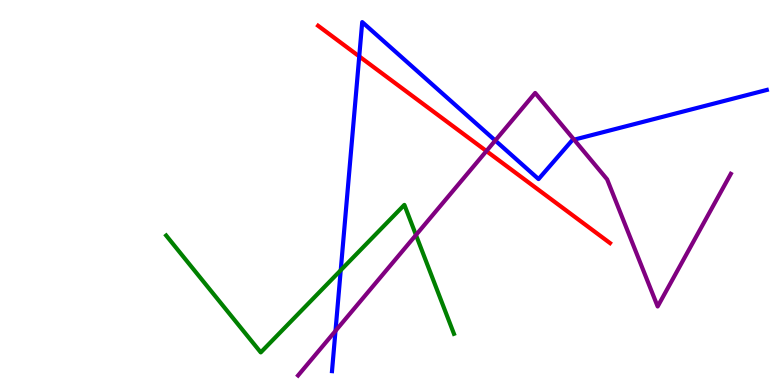[{'lines': ['blue', 'red'], 'intersections': [{'x': 4.64, 'y': 8.54}]}, {'lines': ['green', 'red'], 'intersections': []}, {'lines': ['purple', 'red'], 'intersections': [{'x': 6.28, 'y': 6.08}]}, {'lines': ['blue', 'green'], 'intersections': [{'x': 4.4, 'y': 2.98}]}, {'lines': ['blue', 'purple'], 'intersections': [{'x': 4.33, 'y': 1.41}, {'x': 6.39, 'y': 6.35}, {'x': 7.41, 'y': 6.37}]}, {'lines': ['green', 'purple'], 'intersections': [{'x': 5.37, 'y': 3.9}]}]